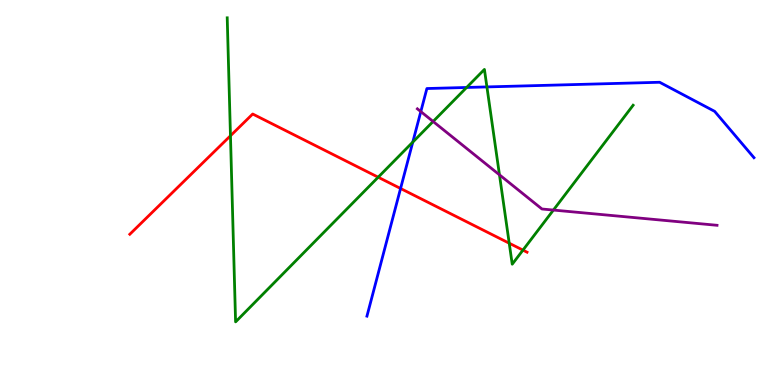[{'lines': ['blue', 'red'], 'intersections': [{'x': 5.17, 'y': 5.1}]}, {'lines': ['green', 'red'], 'intersections': [{'x': 2.97, 'y': 6.47}, {'x': 4.88, 'y': 5.4}, {'x': 6.57, 'y': 3.68}, {'x': 6.75, 'y': 3.5}]}, {'lines': ['purple', 'red'], 'intersections': []}, {'lines': ['blue', 'green'], 'intersections': [{'x': 5.33, 'y': 6.31}, {'x': 6.02, 'y': 7.73}, {'x': 6.28, 'y': 7.74}]}, {'lines': ['blue', 'purple'], 'intersections': [{'x': 5.43, 'y': 7.1}]}, {'lines': ['green', 'purple'], 'intersections': [{'x': 5.59, 'y': 6.84}, {'x': 6.44, 'y': 5.46}, {'x': 7.14, 'y': 4.54}]}]